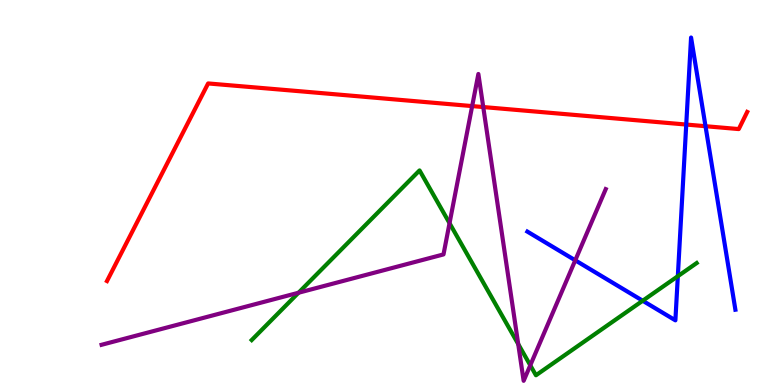[{'lines': ['blue', 'red'], 'intersections': [{'x': 8.85, 'y': 6.76}, {'x': 9.1, 'y': 6.72}]}, {'lines': ['green', 'red'], 'intersections': []}, {'lines': ['purple', 'red'], 'intersections': [{'x': 6.09, 'y': 7.24}, {'x': 6.24, 'y': 7.22}]}, {'lines': ['blue', 'green'], 'intersections': [{'x': 8.29, 'y': 2.19}, {'x': 8.75, 'y': 2.83}]}, {'lines': ['blue', 'purple'], 'intersections': [{'x': 7.42, 'y': 3.24}]}, {'lines': ['green', 'purple'], 'intersections': [{'x': 3.85, 'y': 2.4}, {'x': 5.8, 'y': 4.2}, {'x': 6.69, 'y': 1.06}, {'x': 6.84, 'y': 0.512}]}]